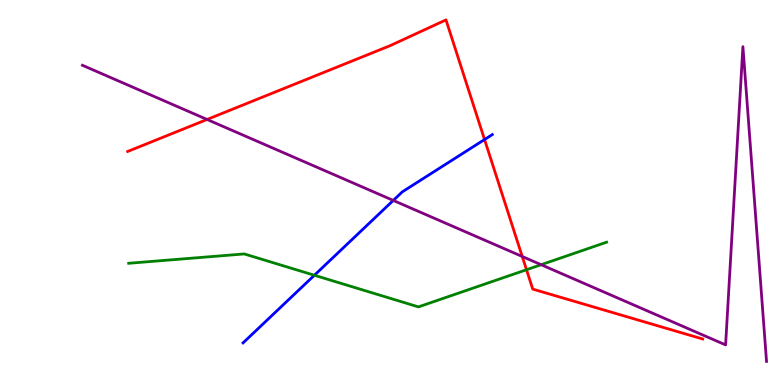[{'lines': ['blue', 'red'], 'intersections': [{'x': 6.25, 'y': 6.38}]}, {'lines': ['green', 'red'], 'intersections': [{'x': 6.79, 'y': 2.99}]}, {'lines': ['purple', 'red'], 'intersections': [{'x': 2.67, 'y': 6.9}, {'x': 6.74, 'y': 3.34}]}, {'lines': ['blue', 'green'], 'intersections': [{'x': 4.06, 'y': 2.85}]}, {'lines': ['blue', 'purple'], 'intersections': [{'x': 5.07, 'y': 4.79}]}, {'lines': ['green', 'purple'], 'intersections': [{'x': 6.98, 'y': 3.12}]}]